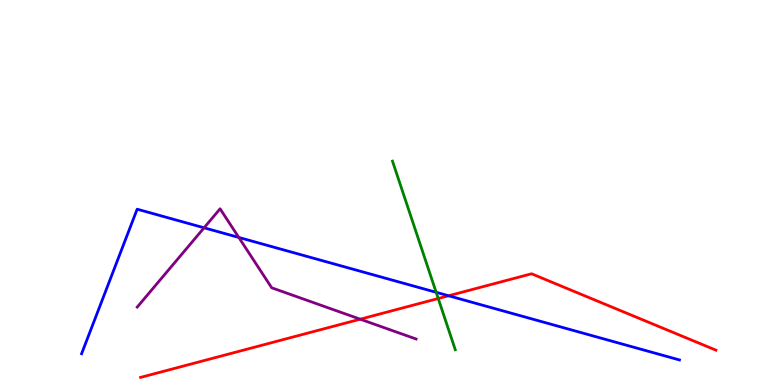[{'lines': ['blue', 'red'], 'intersections': [{'x': 5.79, 'y': 2.32}]}, {'lines': ['green', 'red'], 'intersections': [{'x': 5.65, 'y': 2.25}]}, {'lines': ['purple', 'red'], 'intersections': [{'x': 4.65, 'y': 1.71}]}, {'lines': ['blue', 'green'], 'intersections': [{'x': 5.63, 'y': 2.41}]}, {'lines': ['blue', 'purple'], 'intersections': [{'x': 2.63, 'y': 4.08}, {'x': 3.08, 'y': 3.83}]}, {'lines': ['green', 'purple'], 'intersections': []}]